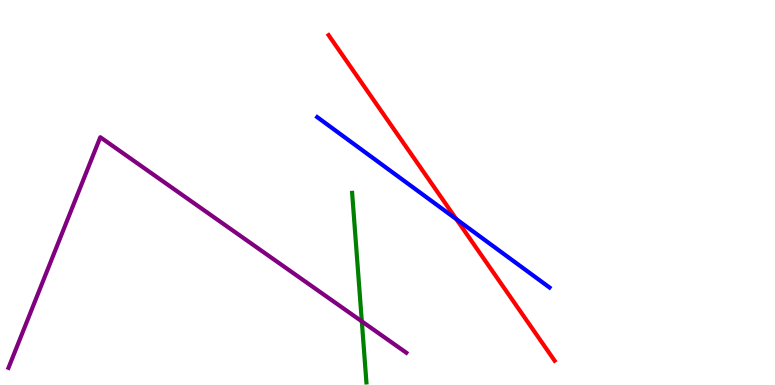[{'lines': ['blue', 'red'], 'intersections': [{'x': 5.89, 'y': 4.31}]}, {'lines': ['green', 'red'], 'intersections': []}, {'lines': ['purple', 'red'], 'intersections': []}, {'lines': ['blue', 'green'], 'intersections': []}, {'lines': ['blue', 'purple'], 'intersections': []}, {'lines': ['green', 'purple'], 'intersections': [{'x': 4.67, 'y': 1.65}]}]